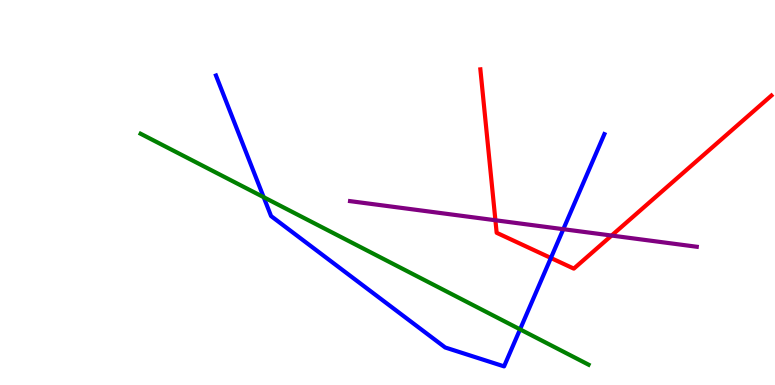[{'lines': ['blue', 'red'], 'intersections': [{'x': 7.11, 'y': 3.3}]}, {'lines': ['green', 'red'], 'intersections': []}, {'lines': ['purple', 'red'], 'intersections': [{'x': 6.39, 'y': 4.28}, {'x': 7.89, 'y': 3.88}]}, {'lines': ['blue', 'green'], 'intersections': [{'x': 3.4, 'y': 4.88}, {'x': 6.71, 'y': 1.45}]}, {'lines': ['blue', 'purple'], 'intersections': [{'x': 7.27, 'y': 4.05}]}, {'lines': ['green', 'purple'], 'intersections': []}]